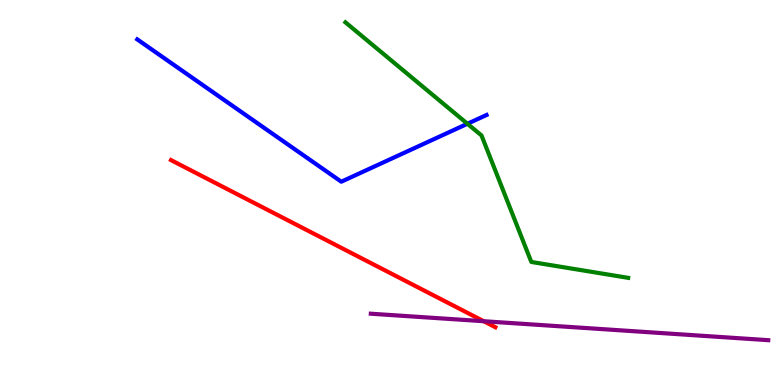[{'lines': ['blue', 'red'], 'intersections': []}, {'lines': ['green', 'red'], 'intersections': []}, {'lines': ['purple', 'red'], 'intersections': [{'x': 6.24, 'y': 1.66}]}, {'lines': ['blue', 'green'], 'intersections': [{'x': 6.03, 'y': 6.79}]}, {'lines': ['blue', 'purple'], 'intersections': []}, {'lines': ['green', 'purple'], 'intersections': []}]